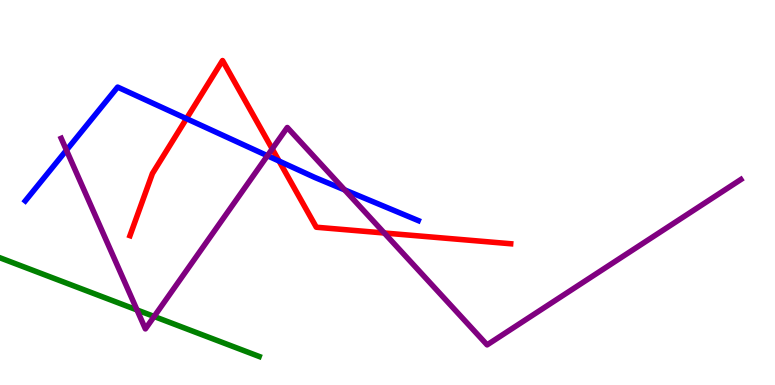[{'lines': ['blue', 'red'], 'intersections': [{'x': 2.41, 'y': 6.92}, {'x': 3.6, 'y': 5.82}]}, {'lines': ['green', 'red'], 'intersections': []}, {'lines': ['purple', 'red'], 'intersections': [{'x': 3.51, 'y': 6.13}, {'x': 4.96, 'y': 3.95}]}, {'lines': ['blue', 'green'], 'intersections': []}, {'lines': ['blue', 'purple'], 'intersections': [{'x': 0.857, 'y': 6.1}, {'x': 3.45, 'y': 5.96}, {'x': 4.45, 'y': 5.07}]}, {'lines': ['green', 'purple'], 'intersections': [{'x': 1.77, 'y': 1.95}, {'x': 1.99, 'y': 1.78}]}]